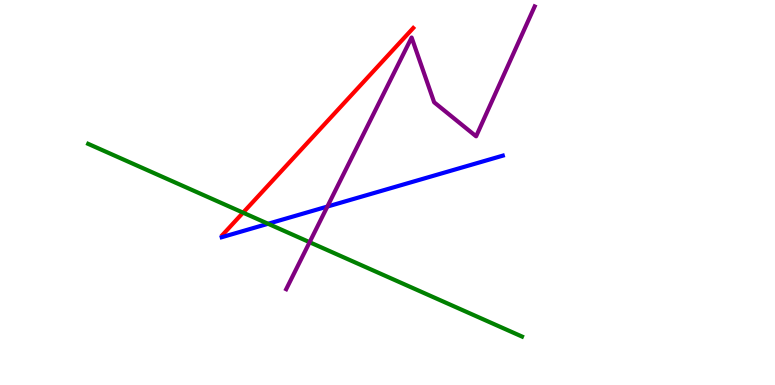[{'lines': ['blue', 'red'], 'intersections': []}, {'lines': ['green', 'red'], 'intersections': [{'x': 3.14, 'y': 4.48}]}, {'lines': ['purple', 'red'], 'intersections': []}, {'lines': ['blue', 'green'], 'intersections': [{'x': 3.46, 'y': 4.19}]}, {'lines': ['blue', 'purple'], 'intersections': [{'x': 4.22, 'y': 4.63}]}, {'lines': ['green', 'purple'], 'intersections': [{'x': 3.99, 'y': 3.71}]}]